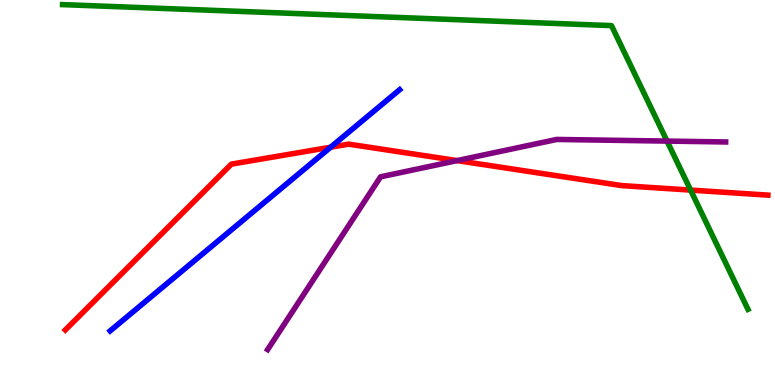[{'lines': ['blue', 'red'], 'intersections': [{'x': 4.27, 'y': 6.18}]}, {'lines': ['green', 'red'], 'intersections': [{'x': 8.91, 'y': 5.06}]}, {'lines': ['purple', 'red'], 'intersections': [{'x': 5.9, 'y': 5.83}]}, {'lines': ['blue', 'green'], 'intersections': []}, {'lines': ['blue', 'purple'], 'intersections': []}, {'lines': ['green', 'purple'], 'intersections': [{'x': 8.61, 'y': 6.34}]}]